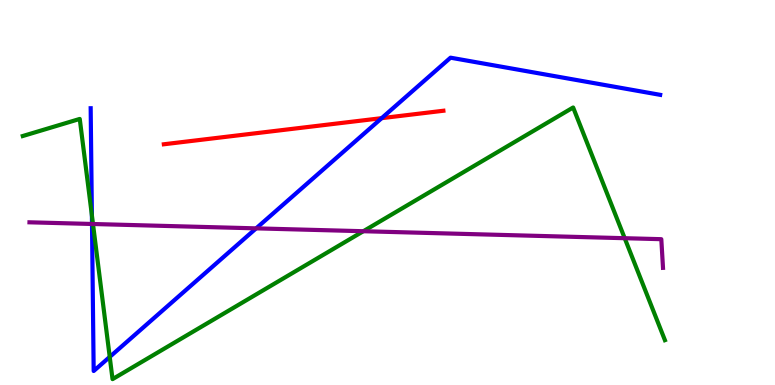[{'lines': ['blue', 'red'], 'intersections': [{'x': 4.92, 'y': 6.93}]}, {'lines': ['green', 'red'], 'intersections': []}, {'lines': ['purple', 'red'], 'intersections': []}, {'lines': ['blue', 'green'], 'intersections': [{'x': 1.19, 'y': 4.41}, {'x': 1.42, 'y': 0.73}]}, {'lines': ['blue', 'purple'], 'intersections': [{'x': 1.19, 'y': 4.18}, {'x': 3.31, 'y': 4.07}]}, {'lines': ['green', 'purple'], 'intersections': [{'x': 1.2, 'y': 4.18}, {'x': 4.69, 'y': 3.99}, {'x': 8.06, 'y': 3.81}]}]